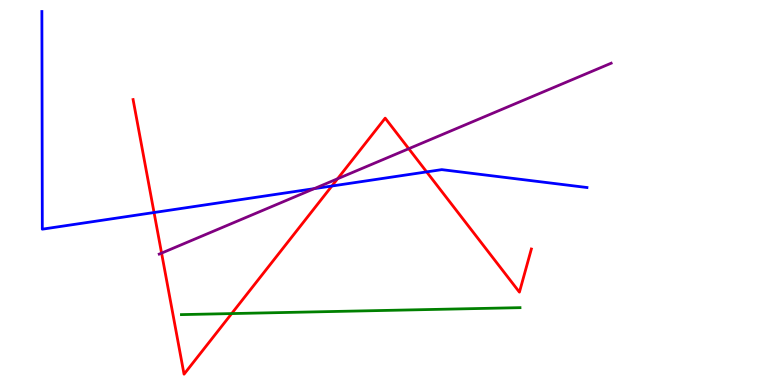[{'lines': ['blue', 'red'], 'intersections': [{'x': 1.99, 'y': 4.48}, {'x': 4.28, 'y': 5.17}, {'x': 5.51, 'y': 5.54}]}, {'lines': ['green', 'red'], 'intersections': [{'x': 2.99, 'y': 1.86}]}, {'lines': ['purple', 'red'], 'intersections': [{'x': 2.08, 'y': 3.43}, {'x': 4.36, 'y': 5.36}, {'x': 5.27, 'y': 6.14}]}, {'lines': ['blue', 'green'], 'intersections': []}, {'lines': ['blue', 'purple'], 'intersections': [{'x': 4.05, 'y': 5.1}]}, {'lines': ['green', 'purple'], 'intersections': []}]